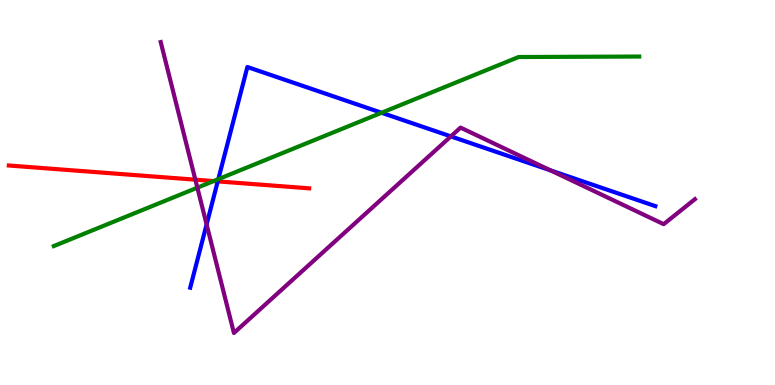[{'lines': ['blue', 'red'], 'intersections': [{'x': 2.81, 'y': 5.29}]}, {'lines': ['green', 'red'], 'intersections': [{'x': 2.76, 'y': 5.3}]}, {'lines': ['purple', 'red'], 'intersections': [{'x': 2.52, 'y': 5.33}]}, {'lines': ['blue', 'green'], 'intersections': [{'x': 2.82, 'y': 5.35}, {'x': 4.92, 'y': 7.07}]}, {'lines': ['blue', 'purple'], 'intersections': [{'x': 2.67, 'y': 4.17}, {'x': 5.82, 'y': 6.46}, {'x': 7.1, 'y': 5.58}]}, {'lines': ['green', 'purple'], 'intersections': [{'x': 2.55, 'y': 5.13}]}]